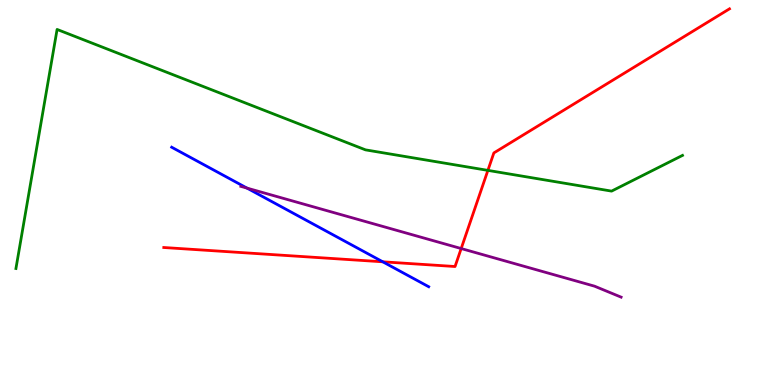[{'lines': ['blue', 'red'], 'intersections': [{'x': 4.94, 'y': 3.2}]}, {'lines': ['green', 'red'], 'intersections': [{'x': 6.3, 'y': 5.57}]}, {'lines': ['purple', 'red'], 'intersections': [{'x': 5.95, 'y': 3.54}]}, {'lines': ['blue', 'green'], 'intersections': []}, {'lines': ['blue', 'purple'], 'intersections': [{'x': 3.19, 'y': 5.11}]}, {'lines': ['green', 'purple'], 'intersections': []}]